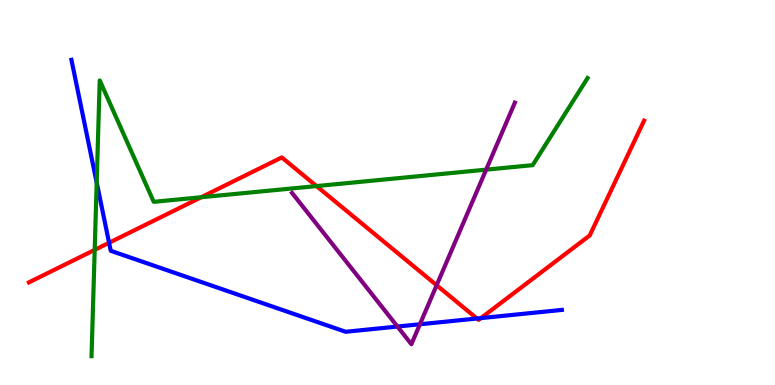[{'lines': ['blue', 'red'], 'intersections': [{'x': 1.41, 'y': 3.69}, {'x': 6.15, 'y': 1.73}, {'x': 6.21, 'y': 1.74}]}, {'lines': ['green', 'red'], 'intersections': [{'x': 1.22, 'y': 3.51}, {'x': 2.6, 'y': 4.88}, {'x': 4.08, 'y': 5.17}]}, {'lines': ['purple', 'red'], 'intersections': [{'x': 5.63, 'y': 2.59}]}, {'lines': ['blue', 'green'], 'intersections': [{'x': 1.25, 'y': 5.26}]}, {'lines': ['blue', 'purple'], 'intersections': [{'x': 5.13, 'y': 1.52}, {'x': 5.42, 'y': 1.58}]}, {'lines': ['green', 'purple'], 'intersections': [{'x': 6.27, 'y': 5.59}]}]